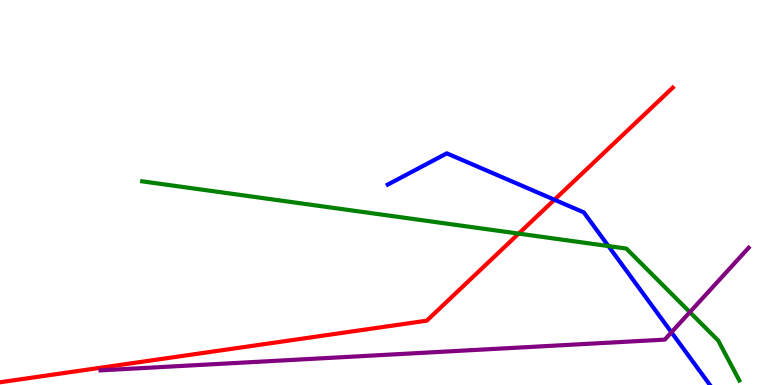[{'lines': ['blue', 'red'], 'intersections': [{'x': 7.15, 'y': 4.81}]}, {'lines': ['green', 'red'], 'intersections': [{'x': 6.69, 'y': 3.93}]}, {'lines': ['purple', 'red'], 'intersections': []}, {'lines': ['blue', 'green'], 'intersections': [{'x': 7.85, 'y': 3.61}]}, {'lines': ['blue', 'purple'], 'intersections': [{'x': 8.66, 'y': 1.37}]}, {'lines': ['green', 'purple'], 'intersections': [{'x': 8.9, 'y': 1.89}]}]